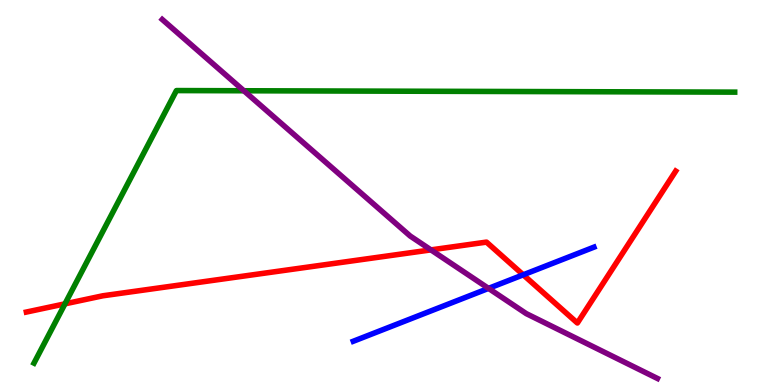[{'lines': ['blue', 'red'], 'intersections': [{'x': 6.75, 'y': 2.86}]}, {'lines': ['green', 'red'], 'intersections': [{'x': 0.838, 'y': 2.11}]}, {'lines': ['purple', 'red'], 'intersections': [{'x': 5.56, 'y': 3.51}]}, {'lines': ['blue', 'green'], 'intersections': []}, {'lines': ['blue', 'purple'], 'intersections': [{'x': 6.3, 'y': 2.51}]}, {'lines': ['green', 'purple'], 'intersections': [{'x': 3.15, 'y': 7.64}]}]